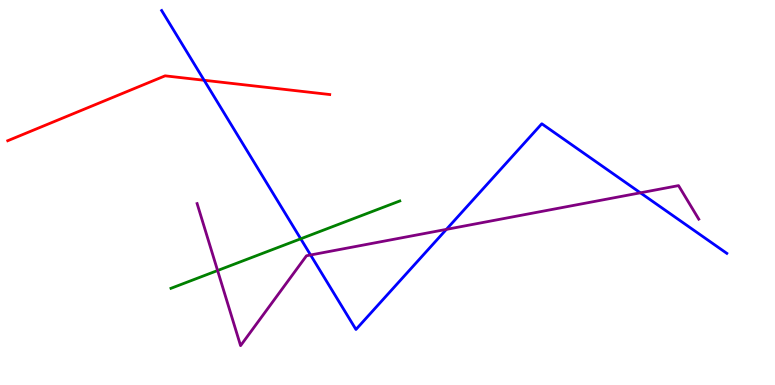[{'lines': ['blue', 'red'], 'intersections': [{'x': 2.63, 'y': 7.92}]}, {'lines': ['green', 'red'], 'intersections': []}, {'lines': ['purple', 'red'], 'intersections': []}, {'lines': ['blue', 'green'], 'intersections': [{'x': 3.88, 'y': 3.8}]}, {'lines': ['blue', 'purple'], 'intersections': [{'x': 4.01, 'y': 3.38}, {'x': 5.76, 'y': 4.04}, {'x': 8.26, 'y': 4.99}]}, {'lines': ['green', 'purple'], 'intersections': [{'x': 2.81, 'y': 2.97}]}]